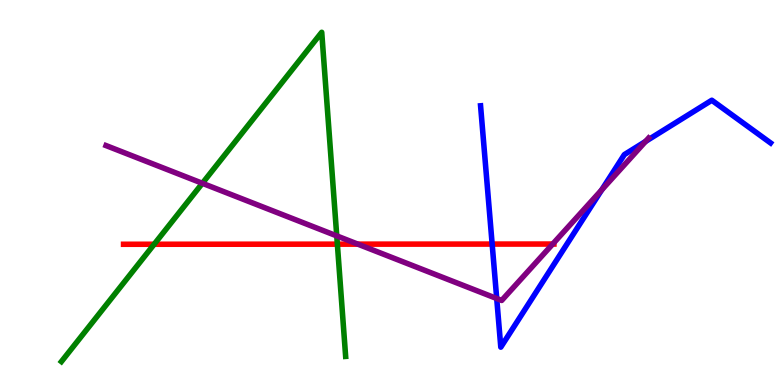[{'lines': ['blue', 'red'], 'intersections': [{'x': 6.35, 'y': 3.66}]}, {'lines': ['green', 'red'], 'intersections': [{'x': 1.99, 'y': 3.66}, {'x': 4.35, 'y': 3.66}]}, {'lines': ['purple', 'red'], 'intersections': [{'x': 4.62, 'y': 3.66}, {'x': 7.13, 'y': 3.66}]}, {'lines': ['blue', 'green'], 'intersections': []}, {'lines': ['blue', 'purple'], 'intersections': [{'x': 6.41, 'y': 2.25}, {'x': 7.76, 'y': 5.07}, {'x': 8.33, 'y': 6.33}]}, {'lines': ['green', 'purple'], 'intersections': [{'x': 2.61, 'y': 5.24}, {'x': 4.35, 'y': 3.87}]}]